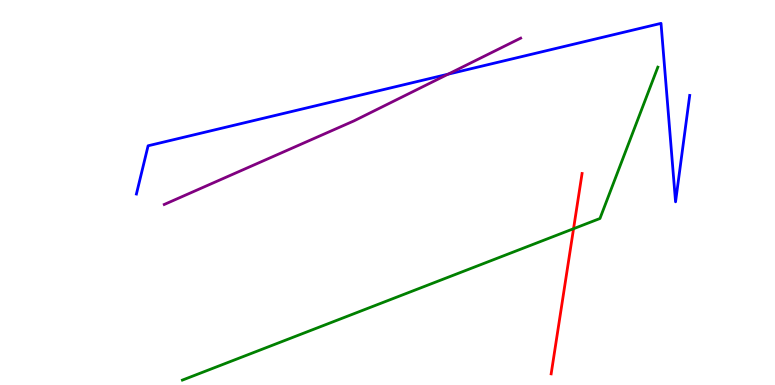[{'lines': ['blue', 'red'], 'intersections': []}, {'lines': ['green', 'red'], 'intersections': [{'x': 7.4, 'y': 4.06}]}, {'lines': ['purple', 'red'], 'intersections': []}, {'lines': ['blue', 'green'], 'intersections': []}, {'lines': ['blue', 'purple'], 'intersections': [{'x': 5.78, 'y': 8.07}]}, {'lines': ['green', 'purple'], 'intersections': []}]